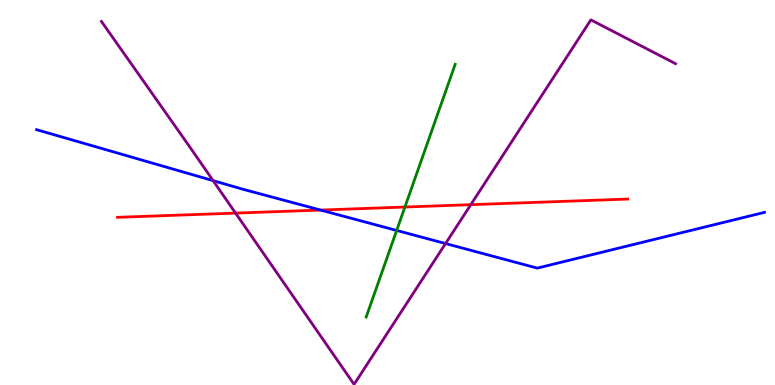[{'lines': ['blue', 'red'], 'intersections': [{'x': 4.14, 'y': 4.54}]}, {'lines': ['green', 'red'], 'intersections': [{'x': 5.22, 'y': 4.62}]}, {'lines': ['purple', 'red'], 'intersections': [{'x': 3.04, 'y': 4.46}, {'x': 6.07, 'y': 4.68}]}, {'lines': ['blue', 'green'], 'intersections': [{'x': 5.12, 'y': 4.01}]}, {'lines': ['blue', 'purple'], 'intersections': [{'x': 2.75, 'y': 5.31}, {'x': 5.75, 'y': 3.67}]}, {'lines': ['green', 'purple'], 'intersections': []}]